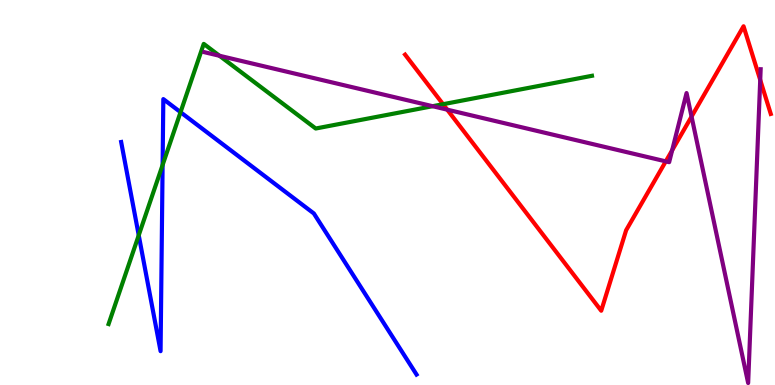[{'lines': ['blue', 'red'], 'intersections': []}, {'lines': ['green', 'red'], 'intersections': [{'x': 5.72, 'y': 7.29}]}, {'lines': ['purple', 'red'], 'intersections': [{'x': 5.77, 'y': 7.15}, {'x': 8.59, 'y': 5.81}, {'x': 8.67, 'y': 6.1}, {'x': 8.92, 'y': 6.97}, {'x': 9.81, 'y': 7.92}]}, {'lines': ['blue', 'green'], 'intersections': [{'x': 1.79, 'y': 3.89}, {'x': 2.1, 'y': 5.71}, {'x': 2.33, 'y': 7.09}]}, {'lines': ['blue', 'purple'], 'intersections': []}, {'lines': ['green', 'purple'], 'intersections': [{'x': 2.83, 'y': 8.55}, {'x': 5.58, 'y': 7.24}]}]